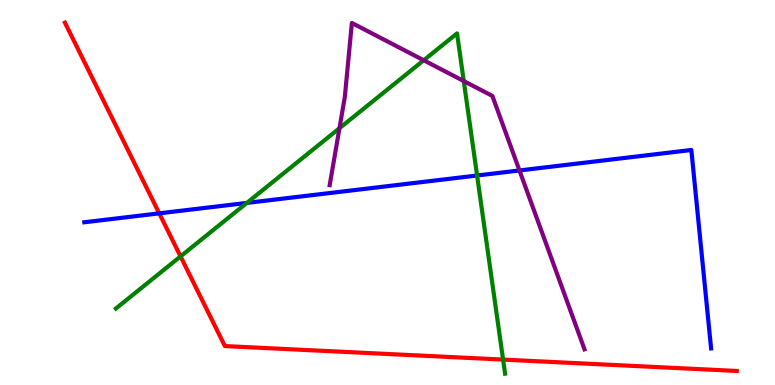[{'lines': ['blue', 'red'], 'intersections': [{'x': 2.05, 'y': 4.46}]}, {'lines': ['green', 'red'], 'intersections': [{'x': 2.33, 'y': 3.34}, {'x': 6.49, 'y': 0.66}]}, {'lines': ['purple', 'red'], 'intersections': []}, {'lines': ['blue', 'green'], 'intersections': [{'x': 3.19, 'y': 4.73}, {'x': 6.16, 'y': 5.44}]}, {'lines': ['blue', 'purple'], 'intersections': [{'x': 6.7, 'y': 5.57}]}, {'lines': ['green', 'purple'], 'intersections': [{'x': 4.38, 'y': 6.67}, {'x': 5.47, 'y': 8.43}, {'x': 5.98, 'y': 7.89}]}]